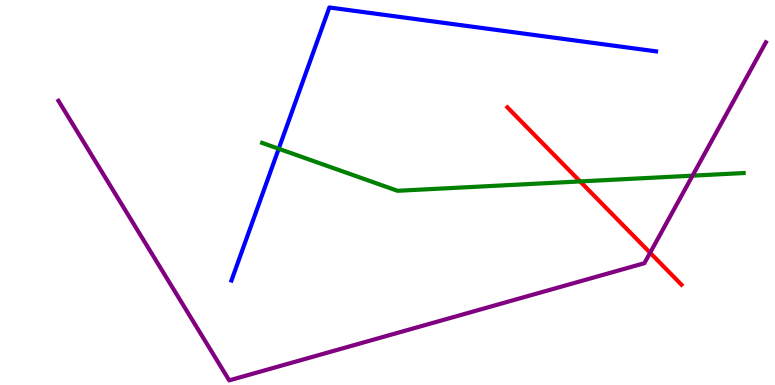[{'lines': ['blue', 'red'], 'intersections': []}, {'lines': ['green', 'red'], 'intersections': [{'x': 7.49, 'y': 5.29}]}, {'lines': ['purple', 'red'], 'intersections': [{'x': 8.39, 'y': 3.43}]}, {'lines': ['blue', 'green'], 'intersections': [{'x': 3.6, 'y': 6.14}]}, {'lines': ['blue', 'purple'], 'intersections': []}, {'lines': ['green', 'purple'], 'intersections': [{'x': 8.94, 'y': 5.44}]}]